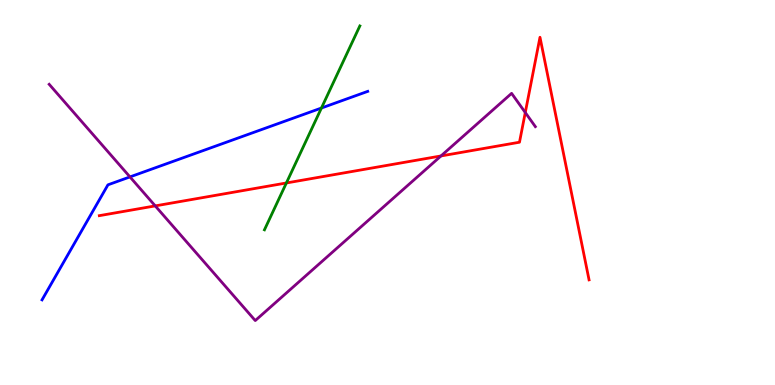[{'lines': ['blue', 'red'], 'intersections': []}, {'lines': ['green', 'red'], 'intersections': [{'x': 3.7, 'y': 5.25}]}, {'lines': ['purple', 'red'], 'intersections': [{'x': 2.0, 'y': 4.65}, {'x': 5.69, 'y': 5.95}, {'x': 6.78, 'y': 7.08}]}, {'lines': ['blue', 'green'], 'intersections': [{'x': 4.15, 'y': 7.19}]}, {'lines': ['blue', 'purple'], 'intersections': [{'x': 1.68, 'y': 5.4}]}, {'lines': ['green', 'purple'], 'intersections': []}]